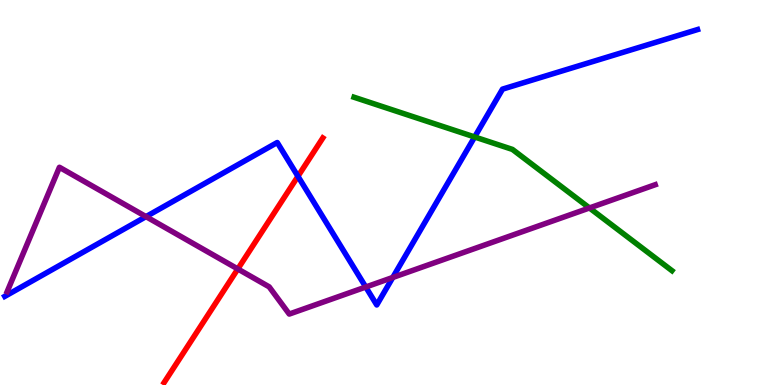[{'lines': ['blue', 'red'], 'intersections': [{'x': 3.84, 'y': 5.42}]}, {'lines': ['green', 'red'], 'intersections': []}, {'lines': ['purple', 'red'], 'intersections': [{'x': 3.07, 'y': 3.01}]}, {'lines': ['blue', 'green'], 'intersections': [{'x': 6.12, 'y': 6.44}]}, {'lines': ['blue', 'purple'], 'intersections': [{'x': 1.88, 'y': 4.37}, {'x': 4.72, 'y': 2.54}, {'x': 5.07, 'y': 2.79}]}, {'lines': ['green', 'purple'], 'intersections': [{'x': 7.61, 'y': 4.6}]}]